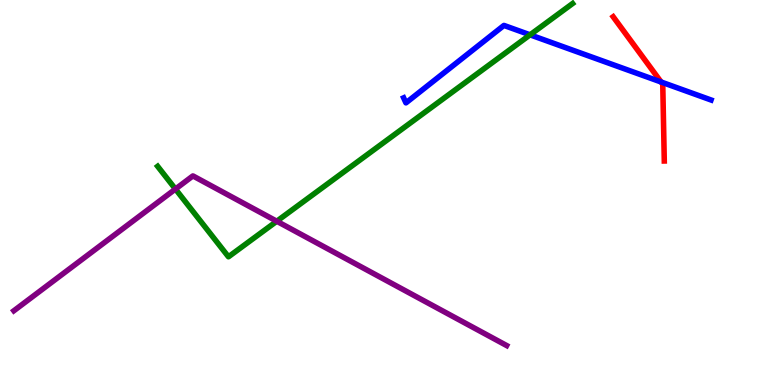[{'lines': ['blue', 'red'], 'intersections': [{'x': 8.53, 'y': 7.87}]}, {'lines': ['green', 'red'], 'intersections': []}, {'lines': ['purple', 'red'], 'intersections': []}, {'lines': ['blue', 'green'], 'intersections': [{'x': 6.84, 'y': 9.1}]}, {'lines': ['blue', 'purple'], 'intersections': []}, {'lines': ['green', 'purple'], 'intersections': [{'x': 2.26, 'y': 5.09}, {'x': 3.57, 'y': 4.25}]}]